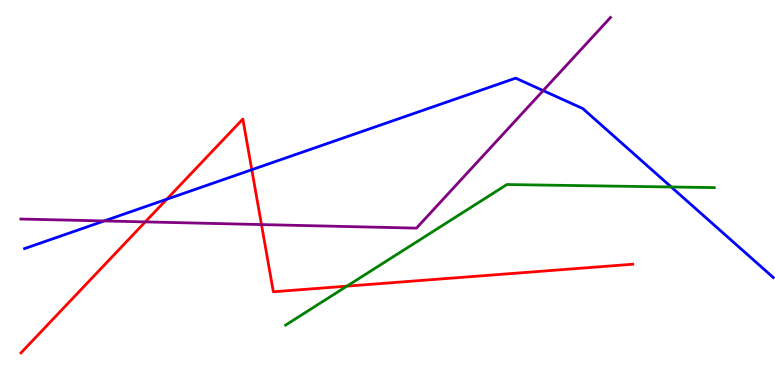[{'lines': ['blue', 'red'], 'intersections': [{'x': 2.15, 'y': 4.83}, {'x': 3.25, 'y': 5.59}]}, {'lines': ['green', 'red'], 'intersections': [{'x': 4.48, 'y': 2.57}]}, {'lines': ['purple', 'red'], 'intersections': [{'x': 1.87, 'y': 4.24}, {'x': 3.37, 'y': 4.17}]}, {'lines': ['blue', 'green'], 'intersections': [{'x': 8.66, 'y': 5.14}]}, {'lines': ['blue', 'purple'], 'intersections': [{'x': 1.34, 'y': 4.26}, {'x': 7.01, 'y': 7.65}]}, {'lines': ['green', 'purple'], 'intersections': []}]